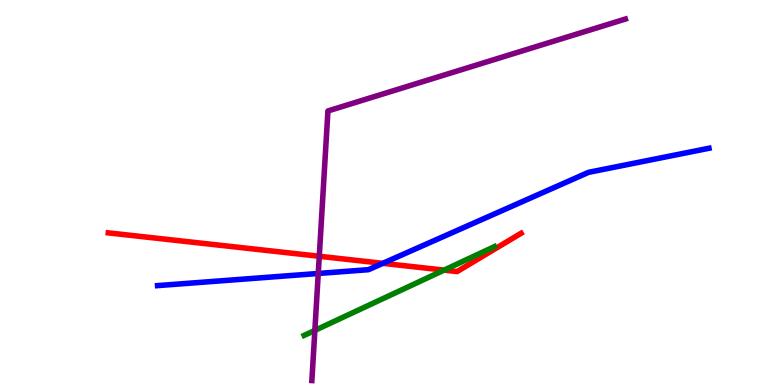[{'lines': ['blue', 'red'], 'intersections': [{'x': 4.94, 'y': 3.16}]}, {'lines': ['green', 'red'], 'intersections': [{'x': 5.73, 'y': 2.98}]}, {'lines': ['purple', 'red'], 'intersections': [{'x': 4.12, 'y': 3.34}]}, {'lines': ['blue', 'green'], 'intersections': []}, {'lines': ['blue', 'purple'], 'intersections': [{'x': 4.11, 'y': 2.9}]}, {'lines': ['green', 'purple'], 'intersections': [{'x': 4.06, 'y': 1.42}]}]